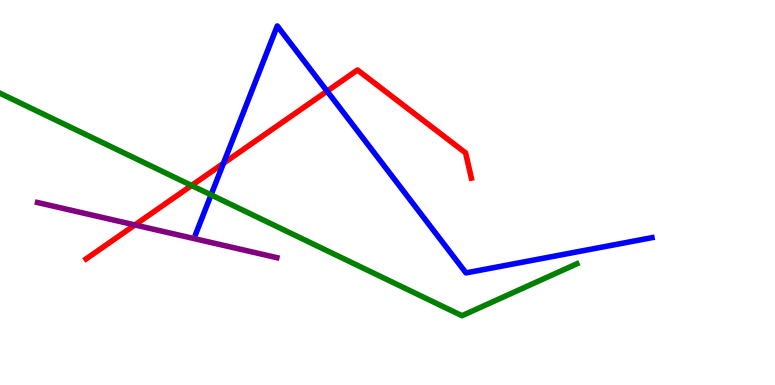[{'lines': ['blue', 'red'], 'intersections': [{'x': 2.88, 'y': 5.76}, {'x': 4.22, 'y': 7.63}]}, {'lines': ['green', 'red'], 'intersections': [{'x': 2.47, 'y': 5.18}]}, {'lines': ['purple', 'red'], 'intersections': [{'x': 1.74, 'y': 4.16}]}, {'lines': ['blue', 'green'], 'intersections': [{'x': 2.72, 'y': 4.94}]}, {'lines': ['blue', 'purple'], 'intersections': []}, {'lines': ['green', 'purple'], 'intersections': []}]